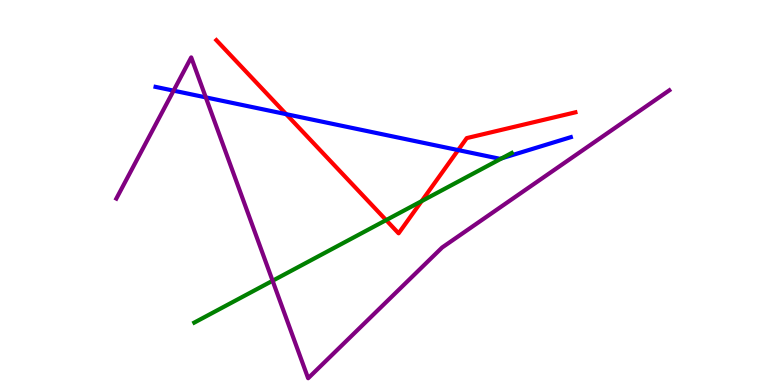[{'lines': ['blue', 'red'], 'intersections': [{'x': 3.69, 'y': 7.03}, {'x': 5.91, 'y': 6.1}]}, {'lines': ['green', 'red'], 'intersections': [{'x': 4.98, 'y': 4.28}, {'x': 5.44, 'y': 4.78}]}, {'lines': ['purple', 'red'], 'intersections': []}, {'lines': ['blue', 'green'], 'intersections': [{'x': 6.48, 'y': 5.89}]}, {'lines': ['blue', 'purple'], 'intersections': [{'x': 2.24, 'y': 7.65}, {'x': 2.66, 'y': 7.47}]}, {'lines': ['green', 'purple'], 'intersections': [{'x': 3.52, 'y': 2.71}]}]